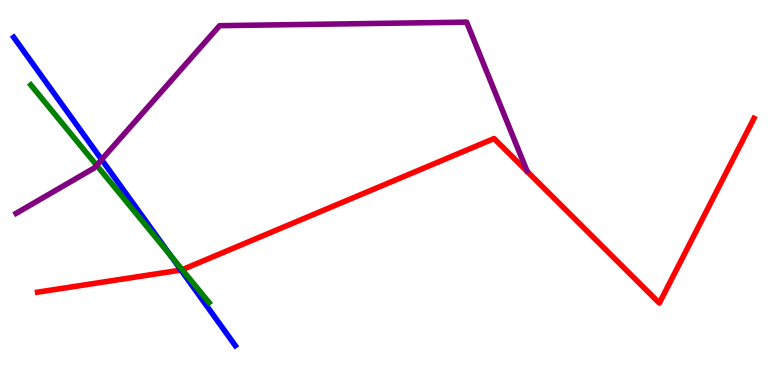[{'lines': ['blue', 'red'], 'intersections': [{'x': 2.34, 'y': 2.99}]}, {'lines': ['green', 'red'], 'intersections': [{'x': 2.35, 'y': 2.99}]}, {'lines': ['purple', 'red'], 'intersections': []}, {'lines': ['blue', 'green'], 'intersections': [{'x': 2.2, 'y': 3.36}]}, {'lines': ['blue', 'purple'], 'intersections': [{'x': 1.31, 'y': 5.86}]}, {'lines': ['green', 'purple'], 'intersections': [{'x': 1.25, 'y': 5.71}]}]